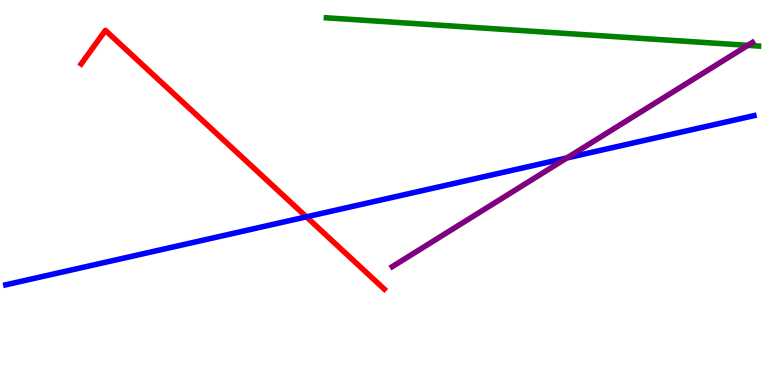[{'lines': ['blue', 'red'], 'intersections': [{'x': 3.95, 'y': 4.37}]}, {'lines': ['green', 'red'], 'intersections': []}, {'lines': ['purple', 'red'], 'intersections': []}, {'lines': ['blue', 'green'], 'intersections': []}, {'lines': ['blue', 'purple'], 'intersections': [{'x': 7.32, 'y': 5.9}]}, {'lines': ['green', 'purple'], 'intersections': [{'x': 9.65, 'y': 8.82}]}]